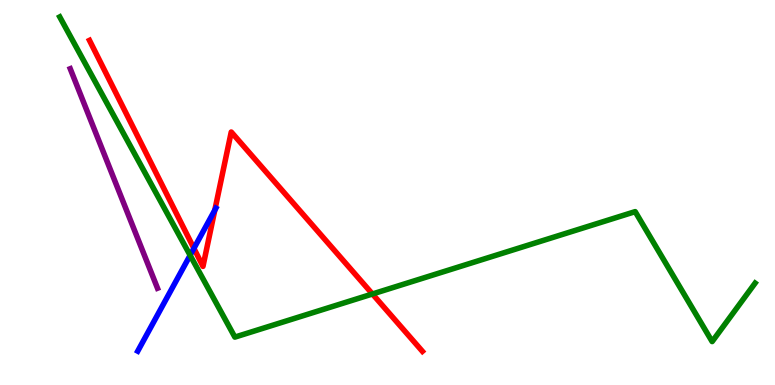[{'lines': ['blue', 'red'], 'intersections': [{'x': 2.5, 'y': 3.55}, {'x': 2.77, 'y': 4.54}]}, {'lines': ['green', 'red'], 'intersections': [{'x': 4.81, 'y': 2.36}]}, {'lines': ['purple', 'red'], 'intersections': []}, {'lines': ['blue', 'green'], 'intersections': [{'x': 2.45, 'y': 3.37}]}, {'lines': ['blue', 'purple'], 'intersections': []}, {'lines': ['green', 'purple'], 'intersections': []}]